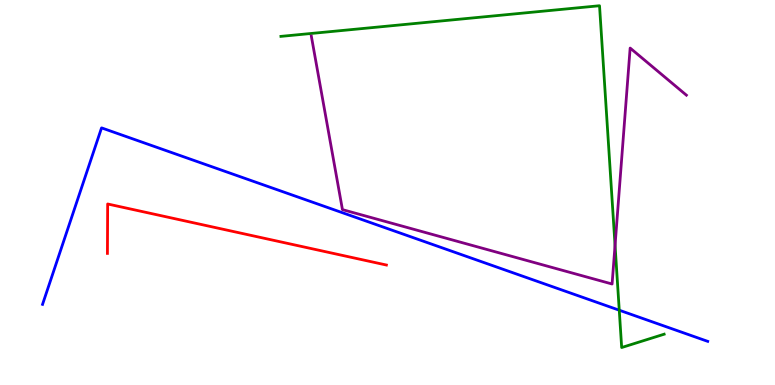[{'lines': ['blue', 'red'], 'intersections': []}, {'lines': ['green', 'red'], 'intersections': []}, {'lines': ['purple', 'red'], 'intersections': []}, {'lines': ['blue', 'green'], 'intersections': [{'x': 7.99, 'y': 1.94}]}, {'lines': ['blue', 'purple'], 'intersections': []}, {'lines': ['green', 'purple'], 'intersections': [{'x': 7.94, 'y': 3.63}]}]